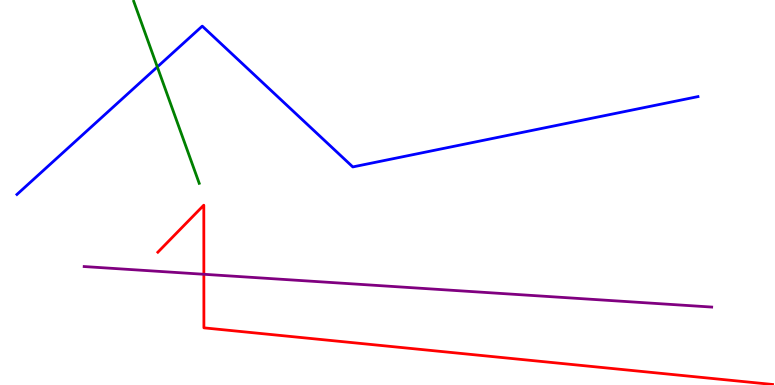[{'lines': ['blue', 'red'], 'intersections': []}, {'lines': ['green', 'red'], 'intersections': []}, {'lines': ['purple', 'red'], 'intersections': [{'x': 2.63, 'y': 2.88}]}, {'lines': ['blue', 'green'], 'intersections': [{'x': 2.03, 'y': 8.26}]}, {'lines': ['blue', 'purple'], 'intersections': []}, {'lines': ['green', 'purple'], 'intersections': []}]